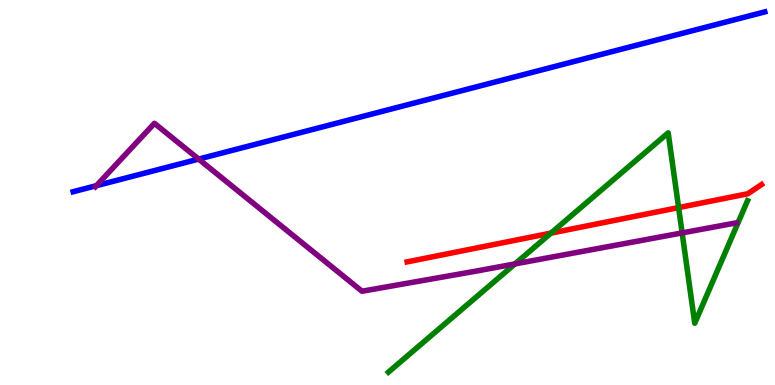[{'lines': ['blue', 'red'], 'intersections': []}, {'lines': ['green', 'red'], 'intersections': [{'x': 7.11, 'y': 3.95}, {'x': 8.76, 'y': 4.61}]}, {'lines': ['purple', 'red'], 'intersections': []}, {'lines': ['blue', 'green'], 'intersections': []}, {'lines': ['blue', 'purple'], 'intersections': [{'x': 1.24, 'y': 5.18}, {'x': 2.56, 'y': 5.87}]}, {'lines': ['green', 'purple'], 'intersections': [{'x': 6.64, 'y': 3.15}, {'x': 8.8, 'y': 3.95}]}]